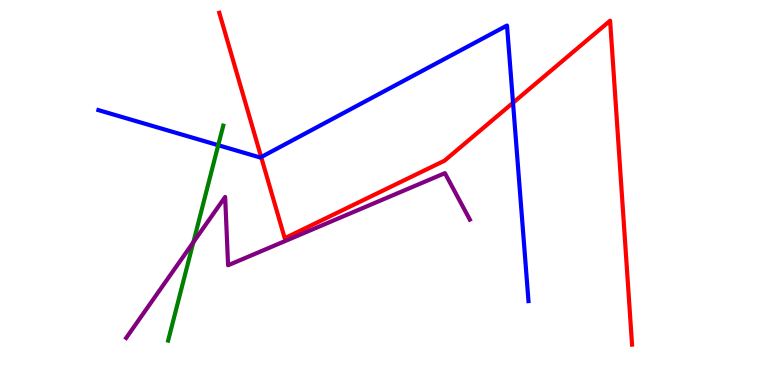[{'lines': ['blue', 'red'], 'intersections': [{'x': 3.37, 'y': 5.92}, {'x': 6.62, 'y': 7.33}]}, {'lines': ['green', 'red'], 'intersections': []}, {'lines': ['purple', 'red'], 'intersections': []}, {'lines': ['blue', 'green'], 'intersections': [{'x': 2.82, 'y': 6.23}]}, {'lines': ['blue', 'purple'], 'intersections': []}, {'lines': ['green', 'purple'], 'intersections': [{'x': 2.49, 'y': 3.71}]}]